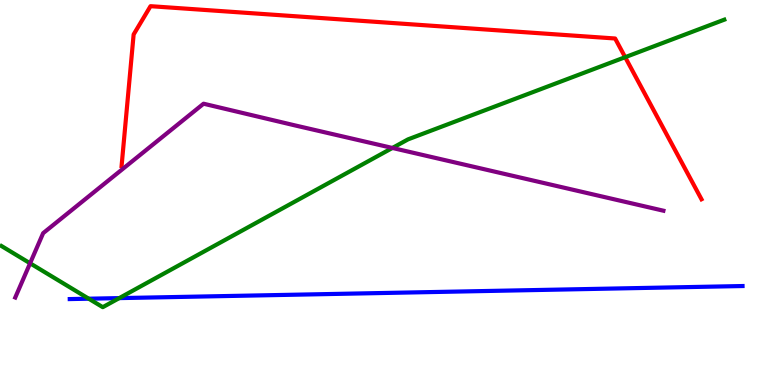[{'lines': ['blue', 'red'], 'intersections': []}, {'lines': ['green', 'red'], 'intersections': [{'x': 8.07, 'y': 8.51}]}, {'lines': ['purple', 'red'], 'intersections': []}, {'lines': ['blue', 'green'], 'intersections': [{'x': 1.14, 'y': 2.24}, {'x': 1.54, 'y': 2.26}]}, {'lines': ['blue', 'purple'], 'intersections': []}, {'lines': ['green', 'purple'], 'intersections': [{'x': 0.388, 'y': 3.16}, {'x': 5.06, 'y': 6.16}]}]